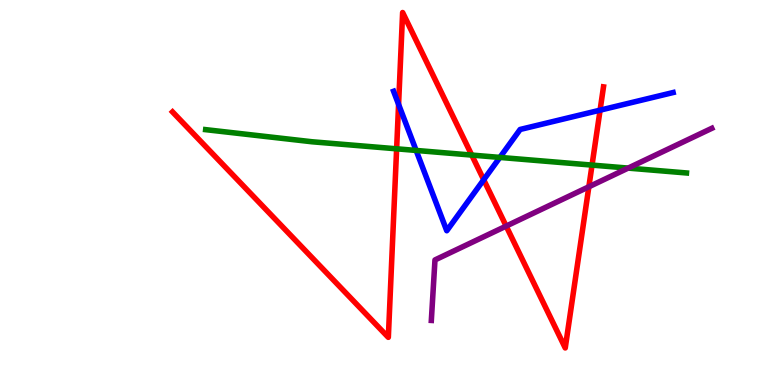[{'lines': ['blue', 'red'], 'intersections': [{'x': 5.14, 'y': 7.29}, {'x': 6.24, 'y': 5.33}, {'x': 7.74, 'y': 7.14}]}, {'lines': ['green', 'red'], 'intersections': [{'x': 5.12, 'y': 6.13}, {'x': 6.09, 'y': 5.97}, {'x': 7.64, 'y': 5.71}]}, {'lines': ['purple', 'red'], 'intersections': [{'x': 6.53, 'y': 4.13}, {'x': 7.6, 'y': 5.15}]}, {'lines': ['blue', 'green'], 'intersections': [{'x': 5.37, 'y': 6.09}, {'x': 6.45, 'y': 5.91}]}, {'lines': ['blue', 'purple'], 'intersections': []}, {'lines': ['green', 'purple'], 'intersections': [{'x': 8.1, 'y': 5.63}]}]